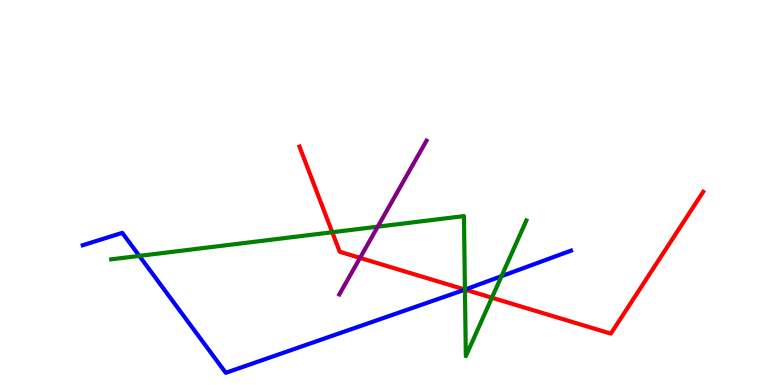[{'lines': ['blue', 'red'], 'intersections': [{'x': 6.0, 'y': 2.48}]}, {'lines': ['green', 'red'], 'intersections': [{'x': 4.29, 'y': 3.97}, {'x': 6.0, 'y': 2.48}, {'x': 6.35, 'y': 2.27}]}, {'lines': ['purple', 'red'], 'intersections': [{'x': 4.65, 'y': 3.3}]}, {'lines': ['blue', 'green'], 'intersections': [{'x': 1.8, 'y': 3.35}, {'x': 6.0, 'y': 2.48}, {'x': 6.47, 'y': 2.83}]}, {'lines': ['blue', 'purple'], 'intersections': []}, {'lines': ['green', 'purple'], 'intersections': [{'x': 4.87, 'y': 4.11}]}]